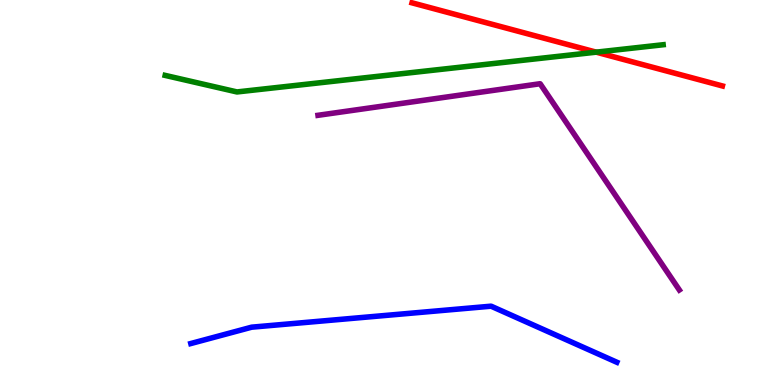[{'lines': ['blue', 'red'], 'intersections': []}, {'lines': ['green', 'red'], 'intersections': [{'x': 7.69, 'y': 8.65}]}, {'lines': ['purple', 'red'], 'intersections': []}, {'lines': ['blue', 'green'], 'intersections': []}, {'lines': ['blue', 'purple'], 'intersections': []}, {'lines': ['green', 'purple'], 'intersections': []}]